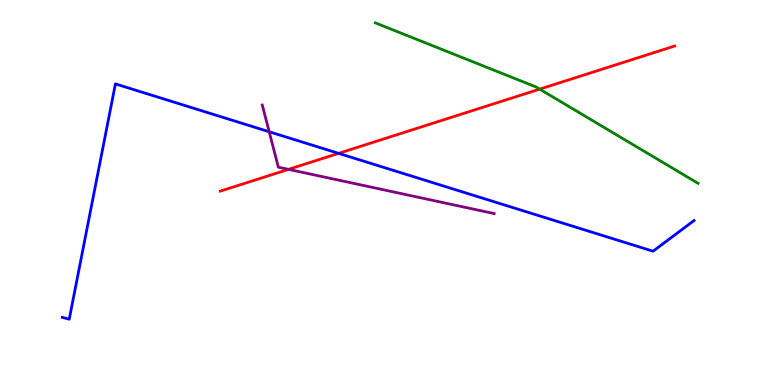[{'lines': ['blue', 'red'], 'intersections': [{'x': 4.37, 'y': 6.02}]}, {'lines': ['green', 'red'], 'intersections': [{'x': 6.96, 'y': 7.68}]}, {'lines': ['purple', 'red'], 'intersections': [{'x': 3.72, 'y': 5.6}]}, {'lines': ['blue', 'green'], 'intersections': []}, {'lines': ['blue', 'purple'], 'intersections': [{'x': 3.47, 'y': 6.58}]}, {'lines': ['green', 'purple'], 'intersections': []}]